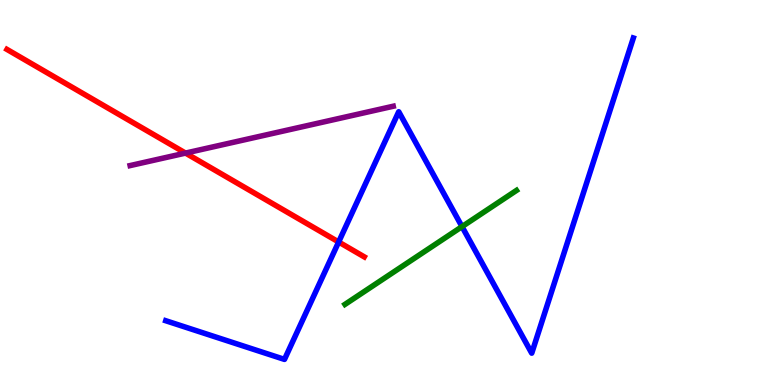[{'lines': ['blue', 'red'], 'intersections': [{'x': 4.37, 'y': 3.71}]}, {'lines': ['green', 'red'], 'intersections': []}, {'lines': ['purple', 'red'], 'intersections': [{'x': 2.39, 'y': 6.02}]}, {'lines': ['blue', 'green'], 'intersections': [{'x': 5.96, 'y': 4.11}]}, {'lines': ['blue', 'purple'], 'intersections': []}, {'lines': ['green', 'purple'], 'intersections': []}]